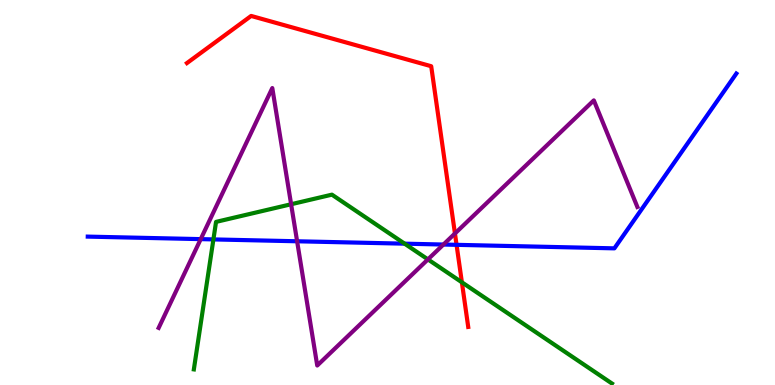[{'lines': ['blue', 'red'], 'intersections': [{'x': 5.89, 'y': 3.64}]}, {'lines': ['green', 'red'], 'intersections': [{'x': 5.96, 'y': 2.67}]}, {'lines': ['purple', 'red'], 'intersections': [{'x': 5.87, 'y': 3.94}]}, {'lines': ['blue', 'green'], 'intersections': [{'x': 2.75, 'y': 3.78}, {'x': 5.22, 'y': 3.67}]}, {'lines': ['blue', 'purple'], 'intersections': [{'x': 2.59, 'y': 3.79}, {'x': 3.83, 'y': 3.73}, {'x': 5.72, 'y': 3.65}]}, {'lines': ['green', 'purple'], 'intersections': [{'x': 3.76, 'y': 4.69}, {'x': 5.52, 'y': 3.26}]}]